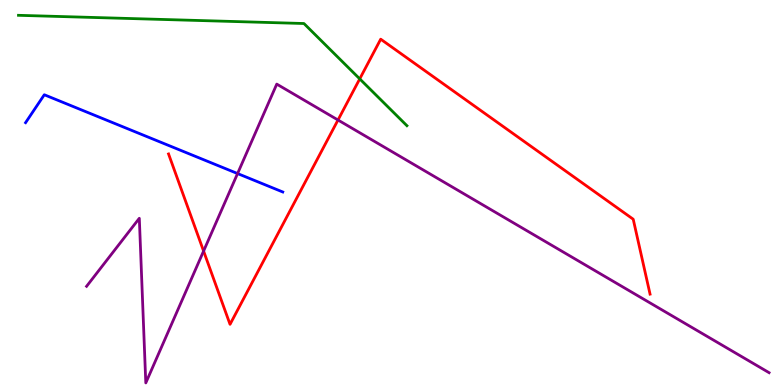[{'lines': ['blue', 'red'], 'intersections': []}, {'lines': ['green', 'red'], 'intersections': [{'x': 4.64, 'y': 7.95}]}, {'lines': ['purple', 'red'], 'intersections': [{'x': 2.63, 'y': 3.48}, {'x': 4.36, 'y': 6.88}]}, {'lines': ['blue', 'green'], 'intersections': []}, {'lines': ['blue', 'purple'], 'intersections': [{'x': 3.07, 'y': 5.49}]}, {'lines': ['green', 'purple'], 'intersections': []}]